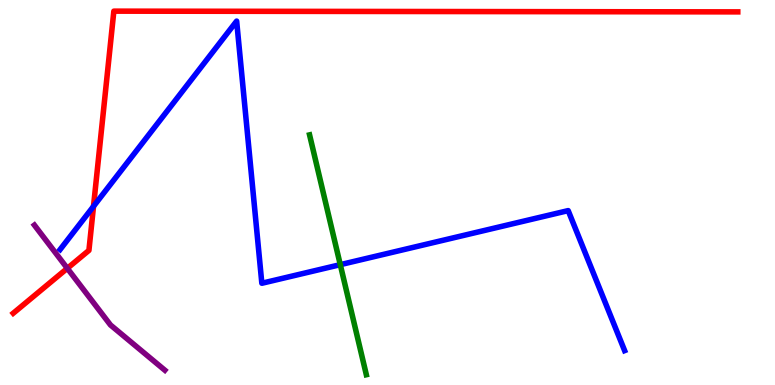[{'lines': ['blue', 'red'], 'intersections': [{'x': 1.21, 'y': 4.64}]}, {'lines': ['green', 'red'], 'intersections': []}, {'lines': ['purple', 'red'], 'intersections': [{'x': 0.869, 'y': 3.03}]}, {'lines': ['blue', 'green'], 'intersections': [{'x': 4.39, 'y': 3.13}]}, {'lines': ['blue', 'purple'], 'intersections': []}, {'lines': ['green', 'purple'], 'intersections': []}]